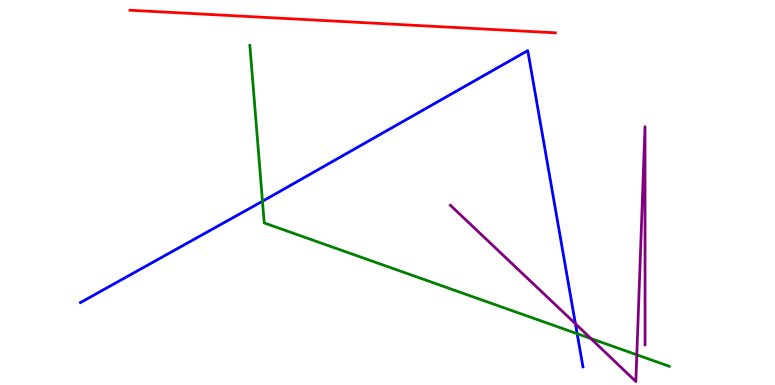[{'lines': ['blue', 'red'], 'intersections': []}, {'lines': ['green', 'red'], 'intersections': []}, {'lines': ['purple', 'red'], 'intersections': []}, {'lines': ['blue', 'green'], 'intersections': [{'x': 3.39, 'y': 4.77}, {'x': 7.45, 'y': 1.33}]}, {'lines': ['blue', 'purple'], 'intersections': [{'x': 7.42, 'y': 1.59}]}, {'lines': ['green', 'purple'], 'intersections': [{'x': 7.62, 'y': 1.21}, {'x': 8.22, 'y': 0.784}]}]